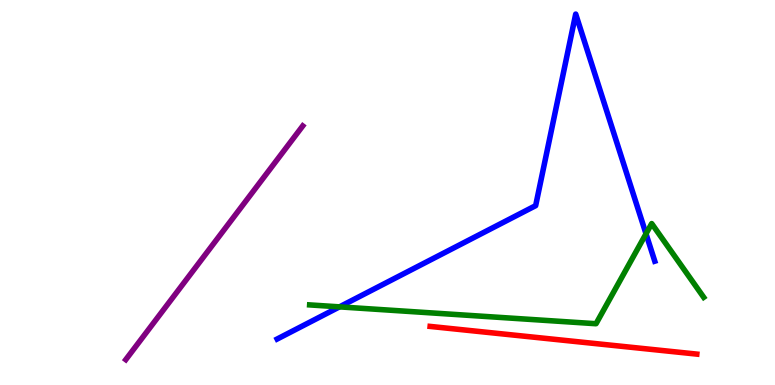[{'lines': ['blue', 'red'], 'intersections': []}, {'lines': ['green', 'red'], 'intersections': []}, {'lines': ['purple', 'red'], 'intersections': []}, {'lines': ['blue', 'green'], 'intersections': [{'x': 4.38, 'y': 2.03}, {'x': 8.34, 'y': 3.93}]}, {'lines': ['blue', 'purple'], 'intersections': []}, {'lines': ['green', 'purple'], 'intersections': []}]